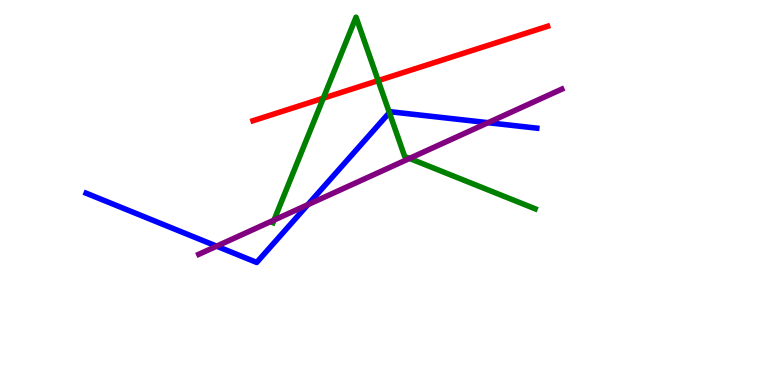[{'lines': ['blue', 'red'], 'intersections': []}, {'lines': ['green', 'red'], 'intersections': [{'x': 4.17, 'y': 7.45}, {'x': 4.88, 'y': 7.91}]}, {'lines': ['purple', 'red'], 'intersections': []}, {'lines': ['blue', 'green'], 'intersections': [{'x': 5.02, 'y': 7.08}]}, {'lines': ['blue', 'purple'], 'intersections': [{'x': 2.8, 'y': 3.61}, {'x': 3.97, 'y': 4.68}, {'x': 6.3, 'y': 6.81}]}, {'lines': ['green', 'purple'], 'intersections': [{'x': 3.54, 'y': 4.28}, {'x': 5.28, 'y': 5.89}]}]